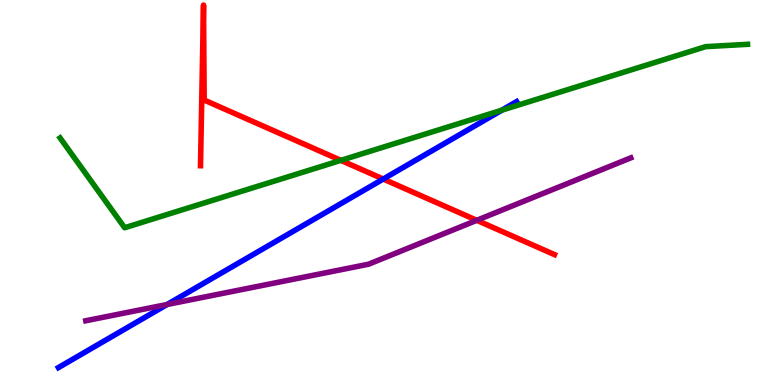[{'lines': ['blue', 'red'], 'intersections': [{'x': 4.94, 'y': 5.35}]}, {'lines': ['green', 'red'], 'intersections': [{'x': 4.4, 'y': 5.83}]}, {'lines': ['purple', 'red'], 'intersections': [{'x': 6.15, 'y': 4.28}]}, {'lines': ['blue', 'green'], 'intersections': [{'x': 6.48, 'y': 7.14}]}, {'lines': ['blue', 'purple'], 'intersections': [{'x': 2.16, 'y': 2.09}]}, {'lines': ['green', 'purple'], 'intersections': []}]